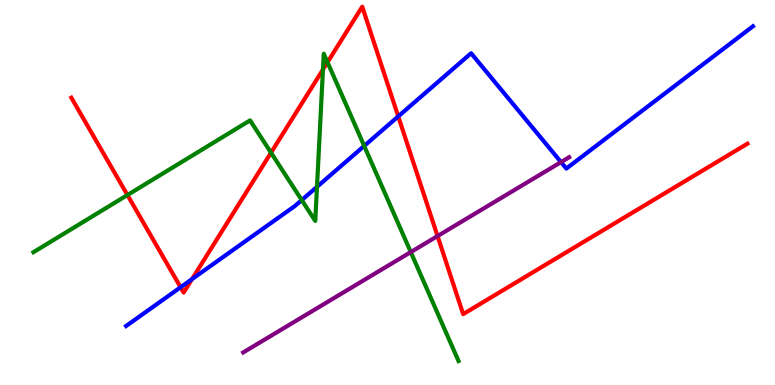[{'lines': ['blue', 'red'], 'intersections': [{'x': 2.33, 'y': 2.54}, {'x': 2.48, 'y': 2.75}, {'x': 5.14, 'y': 6.98}]}, {'lines': ['green', 'red'], 'intersections': [{'x': 1.64, 'y': 4.93}, {'x': 3.5, 'y': 6.03}, {'x': 4.17, 'y': 8.19}, {'x': 4.23, 'y': 8.38}]}, {'lines': ['purple', 'red'], 'intersections': [{'x': 5.65, 'y': 3.87}]}, {'lines': ['blue', 'green'], 'intersections': [{'x': 3.89, 'y': 4.8}, {'x': 4.09, 'y': 5.15}, {'x': 4.7, 'y': 6.21}]}, {'lines': ['blue', 'purple'], 'intersections': [{'x': 7.24, 'y': 5.79}]}, {'lines': ['green', 'purple'], 'intersections': [{'x': 5.3, 'y': 3.45}]}]